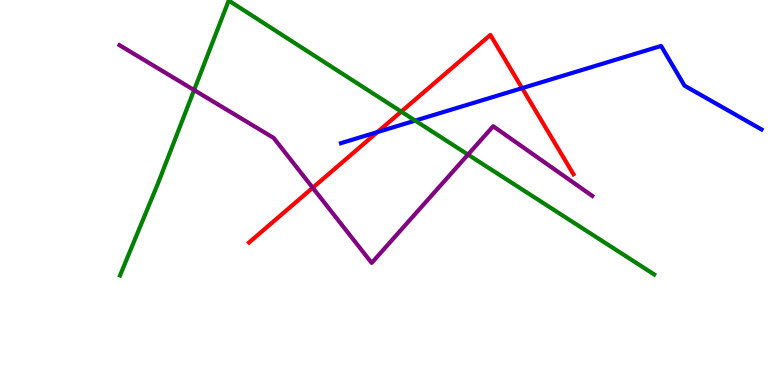[{'lines': ['blue', 'red'], 'intersections': [{'x': 4.87, 'y': 6.57}, {'x': 6.74, 'y': 7.71}]}, {'lines': ['green', 'red'], 'intersections': [{'x': 5.18, 'y': 7.1}]}, {'lines': ['purple', 'red'], 'intersections': [{'x': 4.04, 'y': 5.12}]}, {'lines': ['blue', 'green'], 'intersections': [{'x': 5.36, 'y': 6.87}]}, {'lines': ['blue', 'purple'], 'intersections': []}, {'lines': ['green', 'purple'], 'intersections': [{'x': 2.5, 'y': 7.66}, {'x': 6.04, 'y': 5.98}]}]